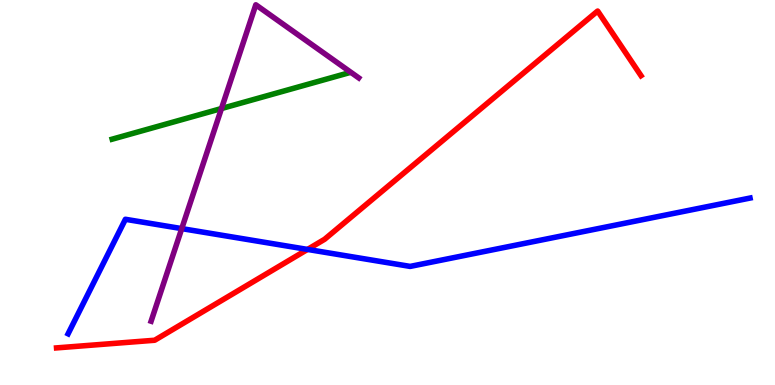[{'lines': ['blue', 'red'], 'intersections': [{'x': 3.97, 'y': 3.52}]}, {'lines': ['green', 'red'], 'intersections': []}, {'lines': ['purple', 'red'], 'intersections': []}, {'lines': ['blue', 'green'], 'intersections': []}, {'lines': ['blue', 'purple'], 'intersections': [{'x': 2.35, 'y': 4.06}]}, {'lines': ['green', 'purple'], 'intersections': [{'x': 2.86, 'y': 7.18}]}]